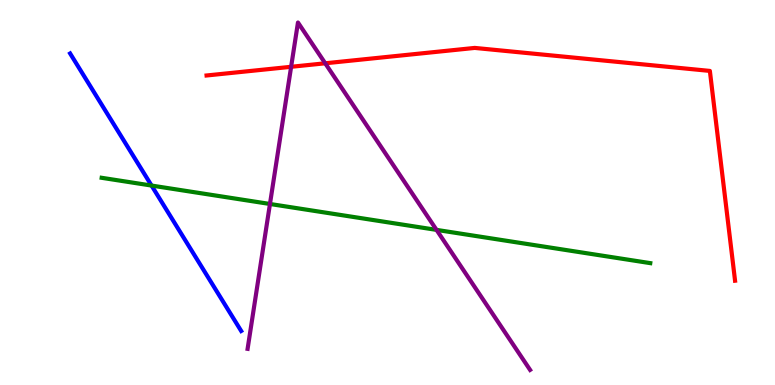[{'lines': ['blue', 'red'], 'intersections': []}, {'lines': ['green', 'red'], 'intersections': []}, {'lines': ['purple', 'red'], 'intersections': [{'x': 3.76, 'y': 8.27}, {'x': 4.2, 'y': 8.36}]}, {'lines': ['blue', 'green'], 'intersections': [{'x': 1.96, 'y': 5.18}]}, {'lines': ['blue', 'purple'], 'intersections': []}, {'lines': ['green', 'purple'], 'intersections': [{'x': 3.48, 'y': 4.7}, {'x': 5.63, 'y': 4.03}]}]